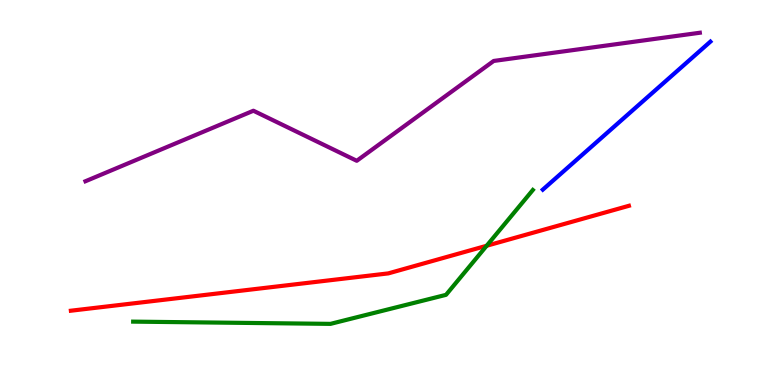[{'lines': ['blue', 'red'], 'intersections': []}, {'lines': ['green', 'red'], 'intersections': [{'x': 6.28, 'y': 3.62}]}, {'lines': ['purple', 'red'], 'intersections': []}, {'lines': ['blue', 'green'], 'intersections': []}, {'lines': ['blue', 'purple'], 'intersections': []}, {'lines': ['green', 'purple'], 'intersections': []}]